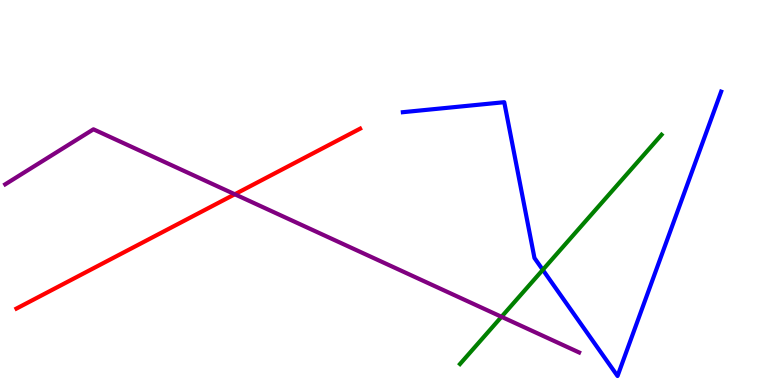[{'lines': ['blue', 'red'], 'intersections': []}, {'lines': ['green', 'red'], 'intersections': []}, {'lines': ['purple', 'red'], 'intersections': [{'x': 3.03, 'y': 4.95}]}, {'lines': ['blue', 'green'], 'intersections': [{'x': 7.0, 'y': 2.99}]}, {'lines': ['blue', 'purple'], 'intersections': []}, {'lines': ['green', 'purple'], 'intersections': [{'x': 6.47, 'y': 1.77}]}]